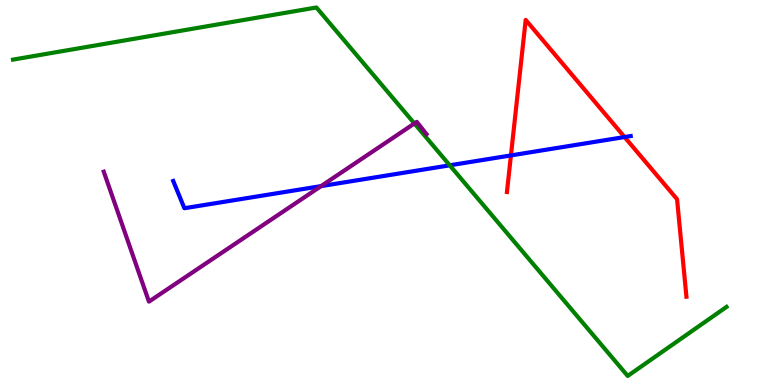[{'lines': ['blue', 'red'], 'intersections': [{'x': 6.59, 'y': 5.96}, {'x': 8.06, 'y': 6.44}]}, {'lines': ['green', 'red'], 'intersections': []}, {'lines': ['purple', 'red'], 'intersections': []}, {'lines': ['blue', 'green'], 'intersections': [{'x': 5.8, 'y': 5.71}]}, {'lines': ['blue', 'purple'], 'intersections': [{'x': 4.14, 'y': 5.17}]}, {'lines': ['green', 'purple'], 'intersections': [{'x': 5.35, 'y': 6.79}]}]